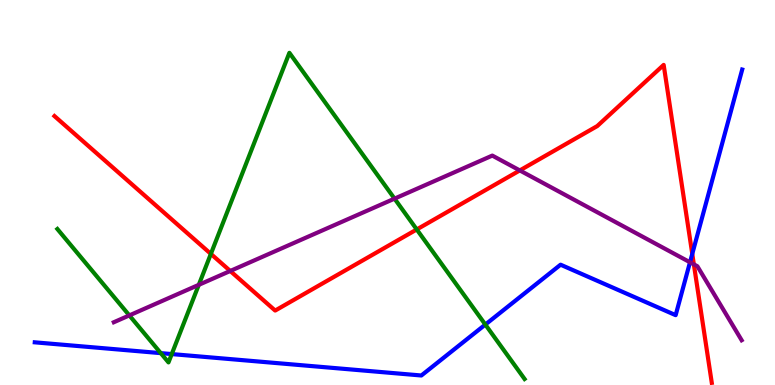[{'lines': ['blue', 'red'], 'intersections': [{'x': 8.93, 'y': 3.41}]}, {'lines': ['green', 'red'], 'intersections': [{'x': 2.72, 'y': 3.41}, {'x': 5.38, 'y': 4.04}]}, {'lines': ['purple', 'red'], 'intersections': [{'x': 2.97, 'y': 2.96}, {'x': 6.71, 'y': 5.57}, {'x': 8.95, 'y': 3.13}]}, {'lines': ['blue', 'green'], 'intersections': [{'x': 2.07, 'y': 0.828}, {'x': 2.22, 'y': 0.803}, {'x': 6.26, 'y': 1.57}]}, {'lines': ['blue', 'purple'], 'intersections': [{'x': 8.9, 'y': 3.19}]}, {'lines': ['green', 'purple'], 'intersections': [{'x': 1.67, 'y': 1.81}, {'x': 2.57, 'y': 2.6}, {'x': 5.09, 'y': 4.84}]}]